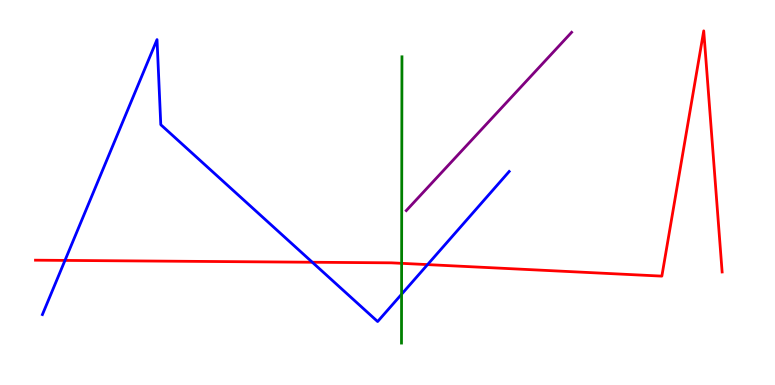[{'lines': ['blue', 'red'], 'intersections': [{'x': 0.839, 'y': 3.24}, {'x': 4.03, 'y': 3.19}, {'x': 5.52, 'y': 3.13}]}, {'lines': ['green', 'red'], 'intersections': [{'x': 5.18, 'y': 3.16}]}, {'lines': ['purple', 'red'], 'intersections': []}, {'lines': ['blue', 'green'], 'intersections': [{'x': 5.18, 'y': 2.36}]}, {'lines': ['blue', 'purple'], 'intersections': []}, {'lines': ['green', 'purple'], 'intersections': []}]